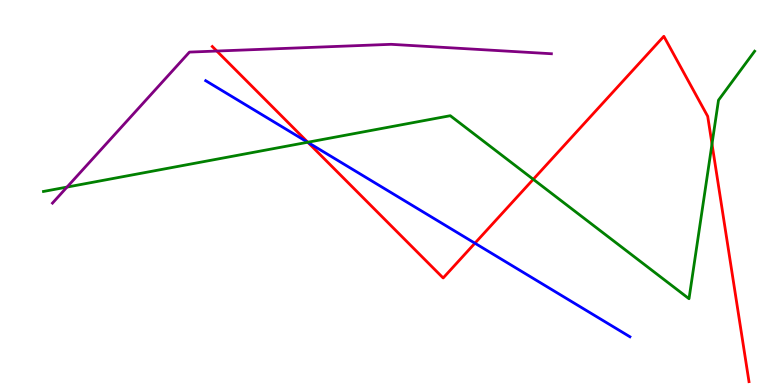[{'lines': ['blue', 'red'], 'intersections': [{'x': 3.97, 'y': 6.3}, {'x': 6.13, 'y': 3.68}]}, {'lines': ['green', 'red'], 'intersections': [{'x': 3.97, 'y': 6.31}, {'x': 6.88, 'y': 5.34}, {'x': 9.19, 'y': 6.26}]}, {'lines': ['purple', 'red'], 'intersections': [{'x': 2.8, 'y': 8.67}]}, {'lines': ['blue', 'green'], 'intersections': [{'x': 3.97, 'y': 6.3}]}, {'lines': ['blue', 'purple'], 'intersections': []}, {'lines': ['green', 'purple'], 'intersections': [{'x': 0.865, 'y': 5.14}]}]